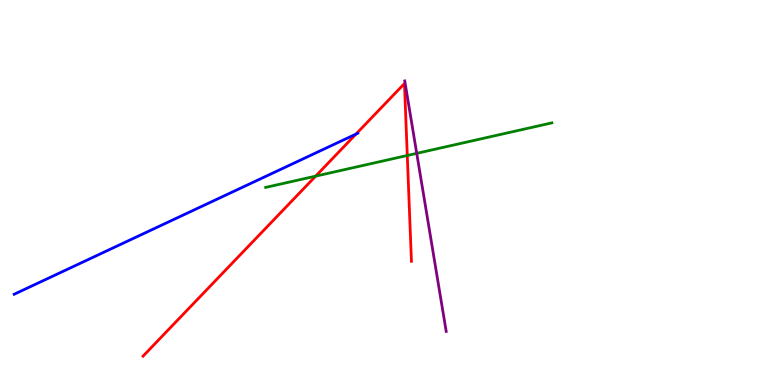[{'lines': ['blue', 'red'], 'intersections': [{'x': 4.59, 'y': 6.52}]}, {'lines': ['green', 'red'], 'intersections': [{'x': 4.07, 'y': 5.42}, {'x': 5.26, 'y': 5.96}]}, {'lines': ['purple', 'red'], 'intersections': []}, {'lines': ['blue', 'green'], 'intersections': []}, {'lines': ['blue', 'purple'], 'intersections': []}, {'lines': ['green', 'purple'], 'intersections': [{'x': 5.38, 'y': 6.02}]}]